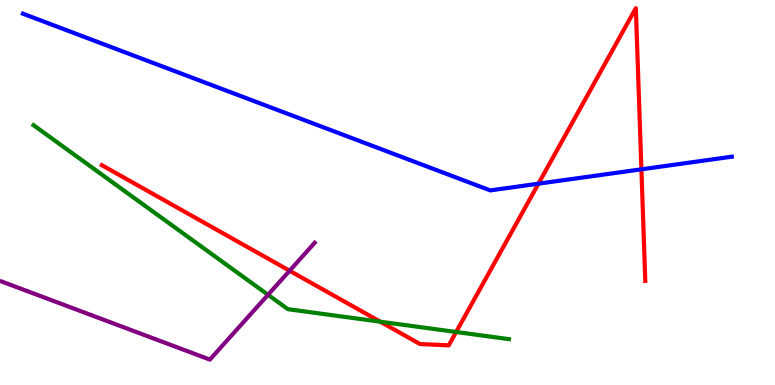[{'lines': ['blue', 'red'], 'intersections': [{'x': 6.95, 'y': 5.23}, {'x': 8.28, 'y': 5.6}]}, {'lines': ['green', 'red'], 'intersections': [{'x': 4.91, 'y': 1.64}, {'x': 5.89, 'y': 1.38}]}, {'lines': ['purple', 'red'], 'intersections': [{'x': 3.74, 'y': 2.97}]}, {'lines': ['blue', 'green'], 'intersections': []}, {'lines': ['blue', 'purple'], 'intersections': []}, {'lines': ['green', 'purple'], 'intersections': [{'x': 3.46, 'y': 2.34}]}]